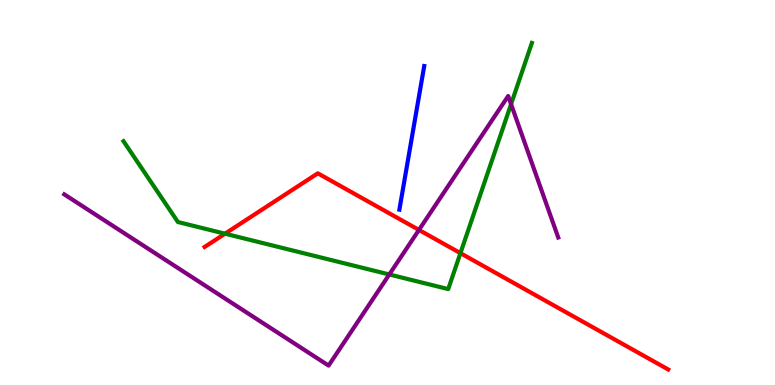[{'lines': ['blue', 'red'], 'intersections': []}, {'lines': ['green', 'red'], 'intersections': [{'x': 2.9, 'y': 3.93}, {'x': 5.94, 'y': 3.42}]}, {'lines': ['purple', 'red'], 'intersections': [{'x': 5.41, 'y': 4.03}]}, {'lines': ['blue', 'green'], 'intersections': []}, {'lines': ['blue', 'purple'], 'intersections': []}, {'lines': ['green', 'purple'], 'intersections': [{'x': 5.02, 'y': 2.87}, {'x': 6.59, 'y': 7.29}]}]